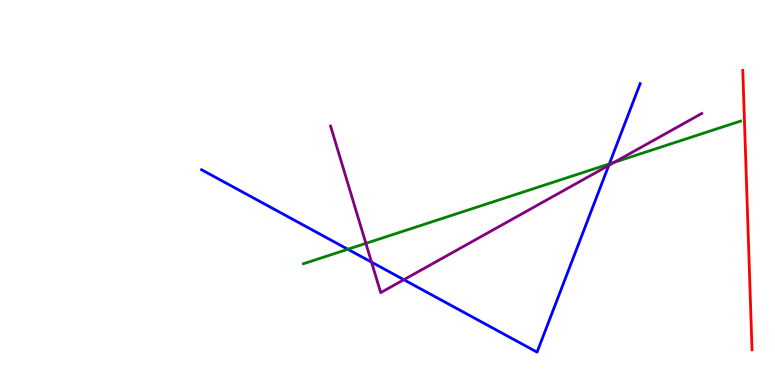[{'lines': ['blue', 'red'], 'intersections': []}, {'lines': ['green', 'red'], 'intersections': []}, {'lines': ['purple', 'red'], 'intersections': []}, {'lines': ['blue', 'green'], 'intersections': [{'x': 4.49, 'y': 3.53}, {'x': 7.86, 'y': 5.74}]}, {'lines': ['blue', 'purple'], 'intersections': [{'x': 4.79, 'y': 3.19}, {'x': 5.21, 'y': 2.73}, {'x': 7.86, 'y': 5.7}]}, {'lines': ['green', 'purple'], 'intersections': [{'x': 4.72, 'y': 3.68}, {'x': 7.92, 'y': 5.78}]}]